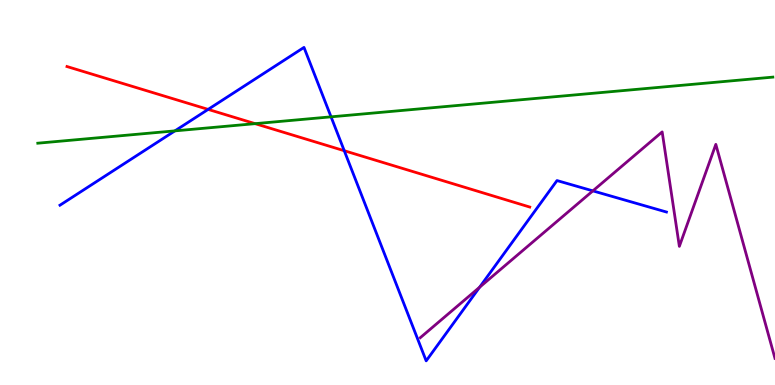[{'lines': ['blue', 'red'], 'intersections': [{'x': 2.69, 'y': 7.16}, {'x': 4.44, 'y': 6.09}]}, {'lines': ['green', 'red'], 'intersections': [{'x': 3.29, 'y': 6.79}]}, {'lines': ['purple', 'red'], 'intersections': []}, {'lines': ['blue', 'green'], 'intersections': [{'x': 2.26, 'y': 6.6}, {'x': 4.27, 'y': 6.97}]}, {'lines': ['blue', 'purple'], 'intersections': [{'x': 6.19, 'y': 2.54}, {'x': 7.65, 'y': 5.04}]}, {'lines': ['green', 'purple'], 'intersections': []}]